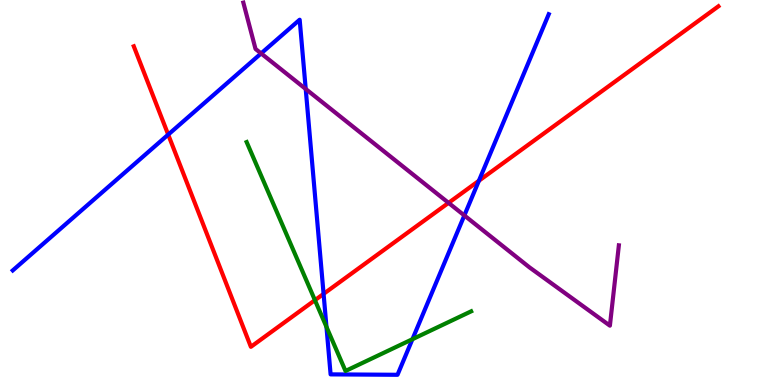[{'lines': ['blue', 'red'], 'intersections': [{'x': 2.17, 'y': 6.5}, {'x': 4.18, 'y': 2.37}, {'x': 6.18, 'y': 5.3}]}, {'lines': ['green', 'red'], 'intersections': [{'x': 4.06, 'y': 2.2}]}, {'lines': ['purple', 'red'], 'intersections': [{'x': 5.79, 'y': 4.73}]}, {'lines': ['blue', 'green'], 'intersections': [{'x': 4.21, 'y': 1.51}, {'x': 5.32, 'y': 1.19}]}, {'lines': ['blue', 'purple'], 'intersections': [{'x': 3.37, 'y': 8.61}, {'x': 3.94, 'y': 7.69}, {'x': 5.99, 'y': 4.4}]}, {'lines': ['green', 'purple'], 'intersections': []}]